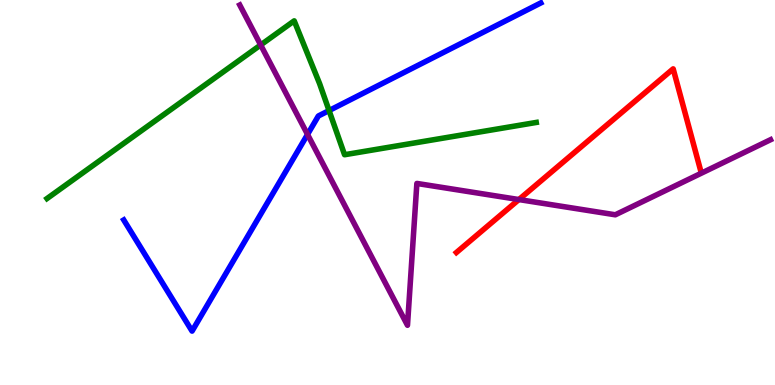[{'lines': ['blue', 'red'], 'intersections': []}, {'lines': ['green', 'red'], 'intersections': []}, {'lines': ['purple', 'red'], 'intersections': [{'x': 6.7, 'y': 4.82}]}, {'lines': ['blue', 'green'], 'intersections': [{'x': 4.25, 'y': 7.13}]}, {'lines': ['blue', 'purple'], 'intersections': [{'x': 3.97, 'y': 6.51}]}, {'lines': ['green', 'purple'], 'intersections': [{'x': 3.36, 'y': 8.83}]}]